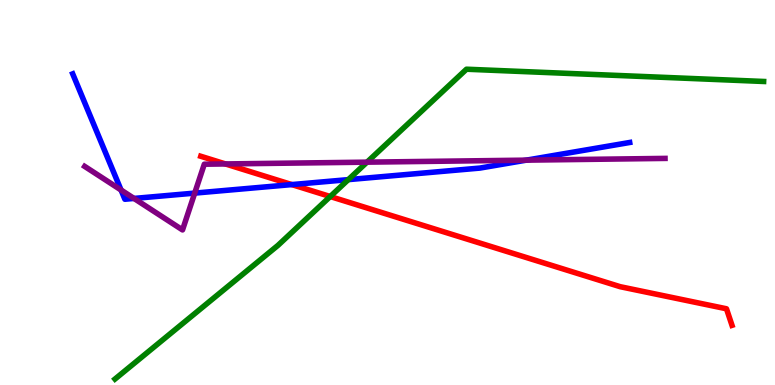[{'lines': ['blue', 'red'], 'intersections': [{'x': 3.77, 'y': 5.21}]}, {'lines': ['green', 'red'], 'intersections': [{'x': 4.26, 'y': 4.9}]}, {'lines': ['purple', 'red'], 'intersections': [{'x': 2.91, 'y': 5.74}]}, {'lines': ['blue', 'green'], 'intersections': [{'x': 4.49, 'y': 5.33}]}, {'lines': ['blue', 'purple'], 'intersections': [{'x': 1.56, 'y': 5.06}, {'x': 1.73, 'y': 4.85}, {'x': 2.51, 'y': 4.98}, {'x': 6.79, 'y': 5.84}]}, {'lines': ['green', 'purple'], 'intersections': [{'x': 4.74, 'y': 5.79}]}]